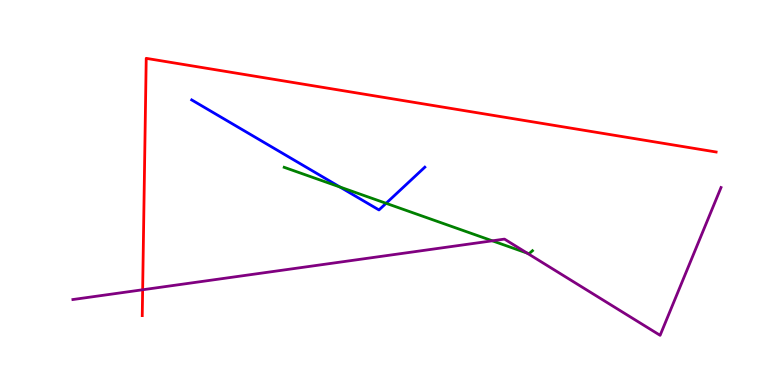[{'lines': ['blue', 'red'], 'intersections': []}, {'lines': ['green', 'red'], 'intersections': []}, {'lines': ['purple', 'red'], 'intersections': [{'x': 1.84, 'y': 2.47}]}, {'lines': ['blue', 'green'], 'intersections': [{'x': 4.39, 'y': 5.14}, {'x': 4.98, 'y': 4.72}]}, {'lines': ['blue', 'purple'], 'intersections': []}, {'lines': ['green', 'purple'], 'intersections': [{'x': 6.35, 'y': 3.75}, {'x': 6.8, 'y': 3.43}]}]